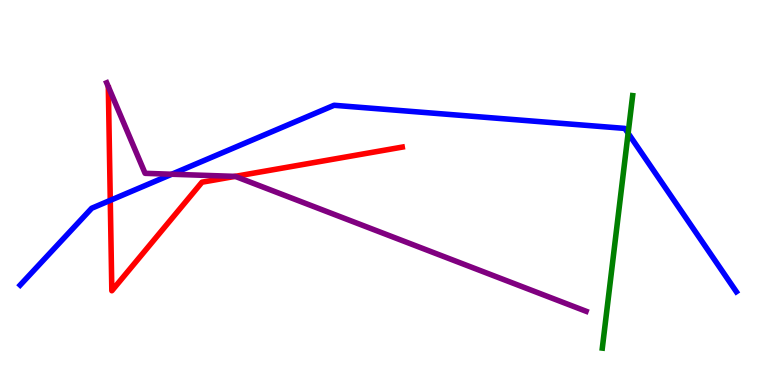[{'lines': ['blue', 'red'], 'intersections': [{'x': 1.42, 'y': 4.8}]}, {'lines': ['green', 'red'], 'intersections': []}, {'lines': ['purple', 'red'], 'intersections': [{'x': 3.03, 'y': 5.42}]}, {'lines': ['blue', 'green'], 'intersections': [{'x': 8.1, 'y': 6.54}]}, {'lines': ['blue', 'purple'], 'intersections': [{'x': 2.22, 'y': 5.47}]}, {'lines': ['green', 'purple'], 'intersections': []}]